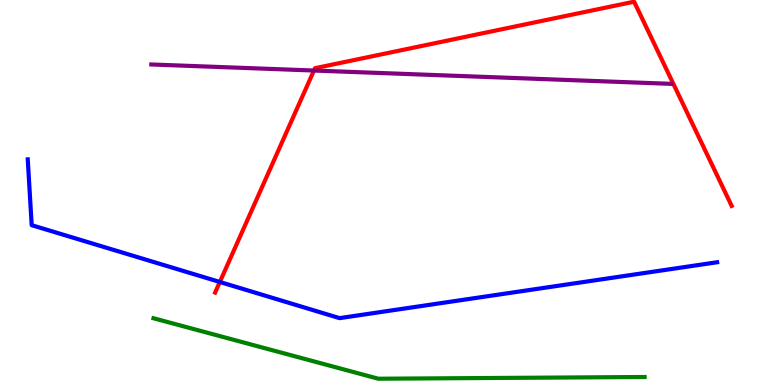[{'lines': ['blue', 'red'], 'intersections': [{'x': 2.84, 'y': 2.68}]}, {'lines': ['green', 'red'], 'intersections': []}, {'lines': ['purple', 'red'], 'intersections': [{'x': 4.05, 'y': 8.17}]}, {'lines': ['blue', 'green'], 'intersections': []}, {'lines': ['blue', 'purple'], 'intersections': []}, {'lines': ['green', 'purple'], 'intersections': []}]